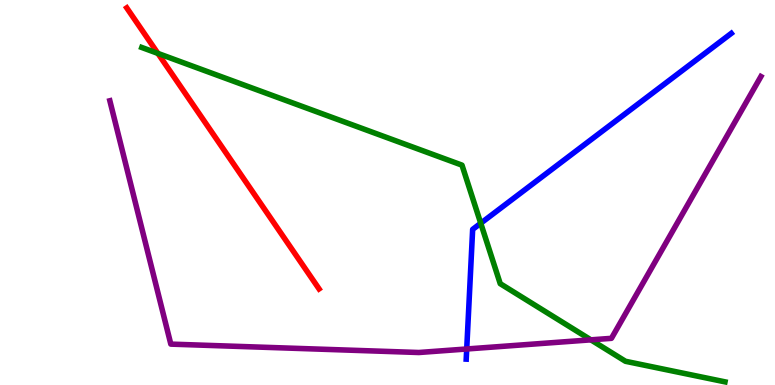[{'lines': ['blue', 'red'], 'intersections': []}, {'lines': ['green', 'red'], 'intersections': [{'x': 2.04, 'y': 8.61}]}, {'lines': ['purple', 'red'], 'intersections': []}, {'lines': ['blue', 'green'], 'intersections': [{'x': 6.2, 'y': 4.2}]}, {'lines': ['blue', 'purple'], 'intersections': [{'x': 6.02, 'y': 0.935}]}, {'lines': ['green', 'purple'], 'intersections': [{'x': 7.62, 'y': 1.17}]}]